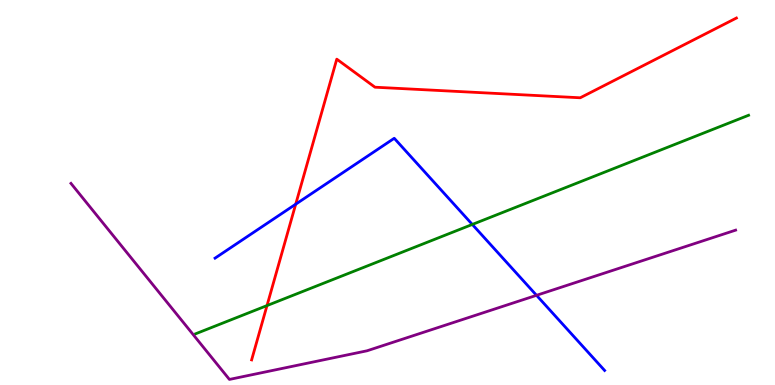[{'lines': ['blue', 'red'], 'intersections': [{'x': 3.82, 'y': 4.7}]}, {'lines': ['green', 'red'], 'intersections': [{'x': 3.45, 'y': 2.06}]}, {'lines': ['purple', 'red'], 'intersections': []}, {'lines': ['blue', 'green'], 'intersections': [{'x': 6.09, 'y': 4.17}]}, {'lines': ['blue', 'purple'], 'intersections': [{'x': 6.92, 'y': 2.33}]}, {'lines': ['green', 'purple'], 'intersections': []}]